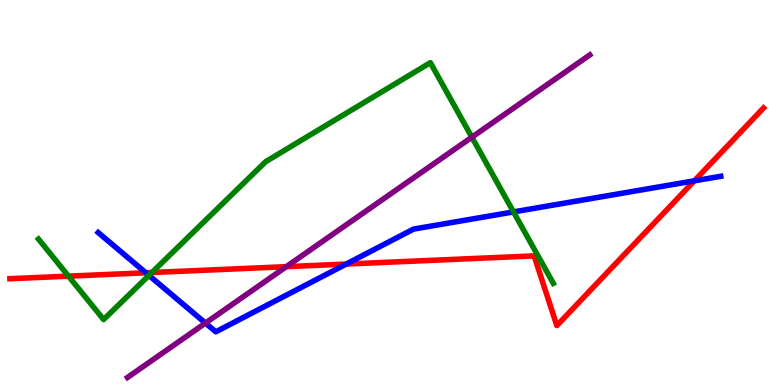[{'lines': ['blue', 'red'], 'intersections': [{'x': 1.88, 'y': 2.91}, {'x': 4.47, 'y': 3.14}, {'x': 8.96, 'y': 5.3}]}, {'lines': ['green', 'red'], 'intersections': [{'x': 0.884, 'y': 2.83}, {'x': 1.96, 'y': 2.92}]}, {'lines': ['purple', 'red'], 'intersections': [{'x': 3.69, 'y': 3.07}]}, {'lines': ['blue', 'green'], 'intersections': [{'x': 1.92, 'y': 2.85}, {'x': 6.63, 'y': 4.5}]}, {'lines': ['blue', 'purple'], 'intersections': [{'x': 2.65, 'y': 1.61}]}, {'lines': ['green', 'purple'], 'intersections': [{'x': 6.09, 'y': 6.44}]}]